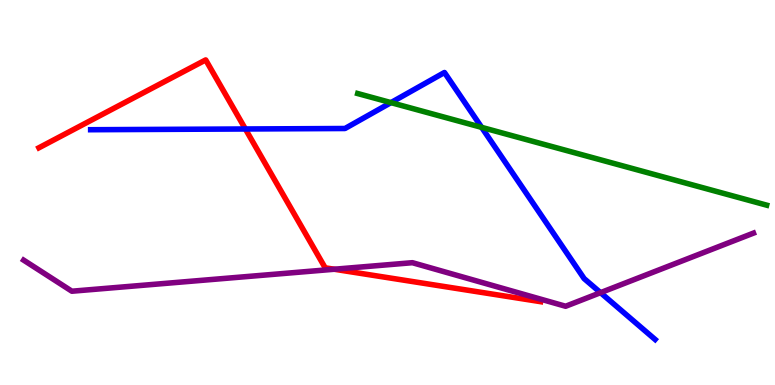[{'lines': ['blue', 'red'], 'intersections': [{'x': 3.17, 'y': 6.65}]}, {'lines': ['green', 'red'], 'intersections': []}, {'lines': ['purple', 'red'], 'intersections': [{'x': 4.31, 'y': 3.01}]}, {'lines': ['blue', 'green'], 'intersections': [{'x': 5.04, 'y': 7.33}, {'x': 6.21, 'y': 6.69}]}, {'lines': ['blue', 'purple'], 'intersections': [{'x': 7.75, 'y': 2.4}]}, {'lines': ['green', 'purple'], 'intersections': []}]